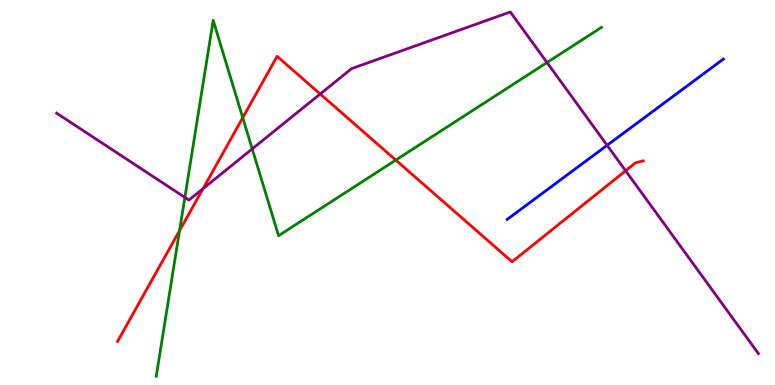[{'lines': ['blue', 'red'], 'intersections': []}, {'lines': ['green', 'red'], 'intersections': [{'x': 2.32, 'y': 4.01}, {'x': 3.13, 'y': 6.94}, {'x': 5.11, 'y': 5.84}]}, {'lines': ['purple', 'red'], 'intersections': [{'x': 2.62, 'y': 5.1}, {'x': 4.13, 'y': 7.56}, {'x': 8.07, 'y': 5.56}]}, {'lines': ['blue', 'green'], 'intersections': []}, {'lines': ['blue', 'purple'], 'intersections': [{'x': 7.83, 'y': 6.23}]}, {'lines': ['green', 'purple'], 'intersections': [{'x': 2.39, 'y': 4.87}, {'x': 3.25, 'y': 6.13}, {'x': 7.06, 'y': 8.38}]}]